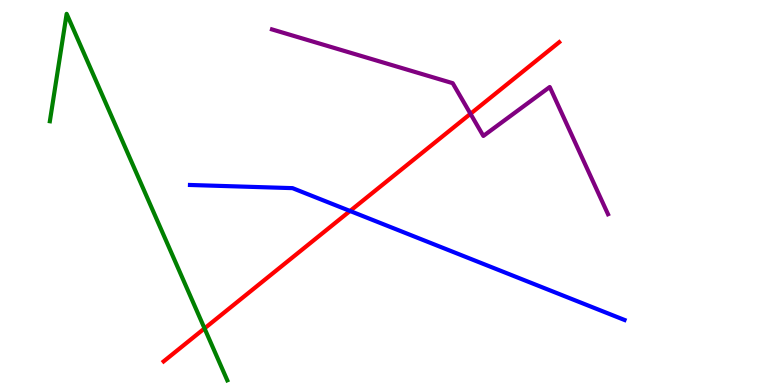[{'lines': ['blue', 'red'], 'intersections': [{'x': 4.52, 'y': 4.52}]}, {'lines': ['green', 'red'], 'intersections': [{'x': 2.64, 'y': 1.47}]}, {'lines': ['purple', 'red'], 'intersections': [{'x': 6.07, 'y': 7.04}]}, {'lines': ['blue', 'green'], 'intersections': []}, {'lines': ['blue', 'purple'], 'intersections': []}, {'lines': ['green', 'purple'], 'intersections': []}]